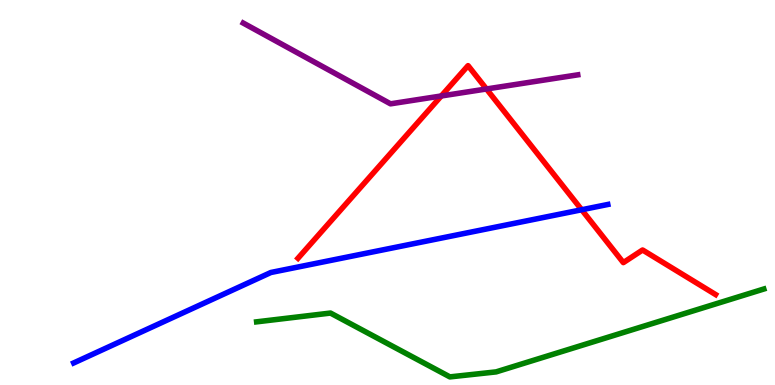[{'lines': ['blue', 'red'], 'intersections': [{'x': 7.51, 'y': 4.55}]}, {'lines': ['green', 'red'], 'intersections': []}, {'lines': ['purple', 'red'], 'intersections': [{'x': 5.69, 'y': 7.51}, {'x': 6.28, 'y': 7.69}]}, {'lines': ['blue', 'green'], 'intersections': []}, {'lines': ['blue', 'purple'], 'intersections': []}, {'lines': ['green', 'purple'], 'intersections': []}]